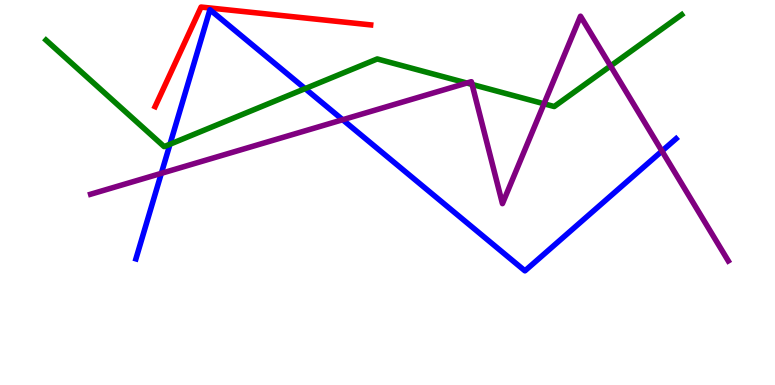[{'lines': ['blue', 'red'], 'intersections': []}, {'lines': ['green', 'red'], 'intersections': []}, {'lines': ['purple', 'red'], 'intersections': []}, {'lines': ['blue', 'green'], 'intersections': [{'x': 2.19, 'y': 6.25}, {'x': 3.94, 'y': 7.7}]}, {'lines': ['blue', 'purple'], 'intersections': [{'x': 2.08, 'y': 5.5}, {'x': 4.42, 'y': 6.89}, {'x': 8.54, 'y': 6.08}]}, {'lines': ['green', 'purple'], 'intersections': [{'x': 6.02, 'y': 7.84}, {'x': 6.09, 'y': 7.81}, {'x': 7.02, 'y': 7.3}, {'x': 7.88, 'y': 8.29}]}]